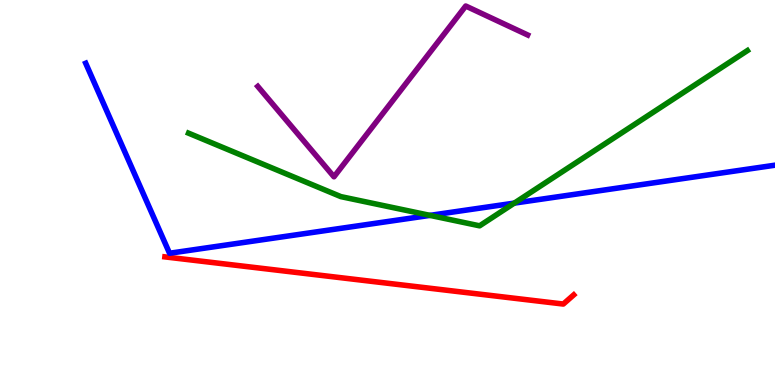[{'lines': ['blue', 'red'], 'intersections': []}, {'lines': ['green', 'red'], 'intersections': []}, {'lines': ['purple', 'red'], 'intersections': []}, {'lines': ['blue', 'green'], 'intersections': [{'x': 5.55, 'y': 4.41}, {'x': 6.64, 'y': 4.72}]}, {'lines': ['blue', 'purple'], 'intersections': []}, {'lines': ['green', 'purple'], 'intersections': []}]